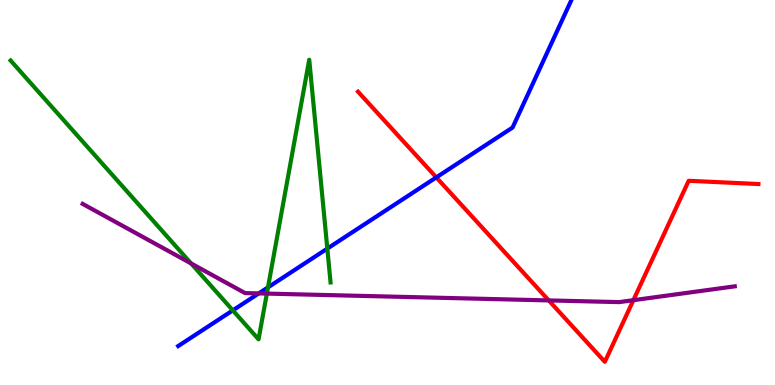[{'lines': ['blue', 'red'], 'intersections': [{'x': 5.63, 'y': 5.39}]}, {'lines': ['green', 'red'], 'intersections': []}, {'lines': ['purple', 'red'], 'intersections': [{'x': 7.08, 'y': 2.2}, {'x': 8.17, 'y': 2.2}]}, {'lines': ['blue', 'green'], 'intersections': [{'x': 3.0, 'y': 1.94}, {'x': 3.46, 'y': 2.54}, {'x': 4.22, 'y': 3.54}]}, {'lines': ['blue', 'purple'], 'intersections': [{'x': 3.34, 'y': 2.38}]}, {'lines': ['green', 'purple'], 'intersections': [{'x': 2.47, 'y': 3.16}, {'x': 3.44, 'y': 2.37}]}]